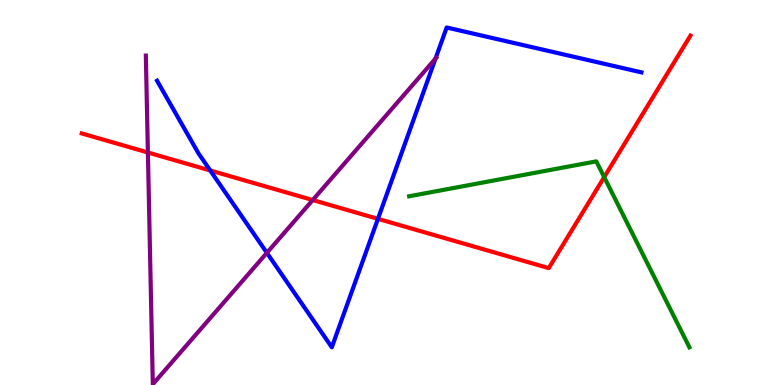[{'lines': ['blue', 'red'], 'intersections': [{'x': 2.71, 'y': 5.57}, {'x': 4.88, 'y': 4.32}]}, {'lines': ['green', 'red'], 'intersections': [{'x': 7.8, 'y': 5.4}]}, {'lines': ['purple', 'red'], 'intersections': [{'x': 1.91, 'y': 6.04}, {'x': 4.04, 'y': 4.8}]}, {'lines': ['blue', 'green'], 'intersections': []}, {'lines': ['blue', 'purple'], 'intersections': [{'x': 3.44, 'y': 3.43}, {'x': 5.62, 'y': 8.48}]}, {'lines': ['green', 'purple'], 'intersections': []}]